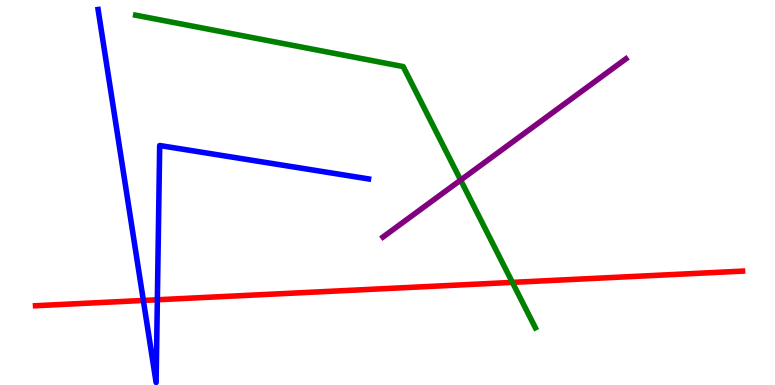[{'lines': ['blue', 'red'], 'intersections': [{'x': 1.85, 'y': 2.2}, {'x': 2.03, 'y': 2.21}]}, {'lines': ['green', 'red'], 'intersections': [{'x': 6.61, 'y': 2.67}]}, {'lines': ['purple', 'red'], 'intersections': []}, {'lines': ['blue', 'green'], 'intersections': []}, {'lines': ['blue', 'purple'], 'intersections': []}, {'lines': ['green', 'purple'], 'intersections': [{'x': 5.94, 'y': 5.32}]}]